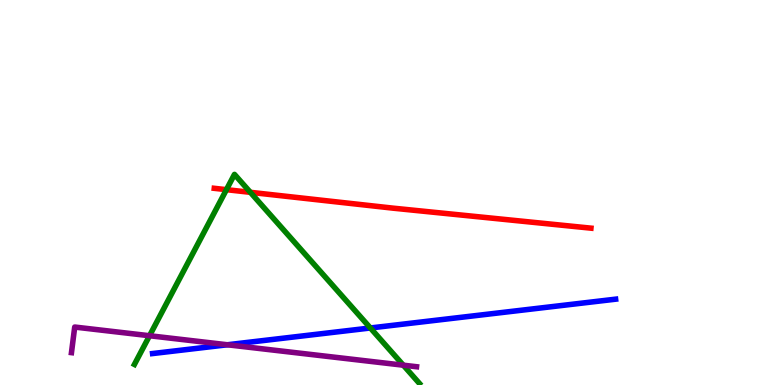[{'lines': ['blue', 'red'], 'intersections': []}, {'lines': ['green', 'red'], 'intersections': [{'x': 2.92, 'y': 5.07}, {'x': 3.23, 'y': 5.0}]}, {'lines': ['purple', 'red'], 'intersections': []}, {'lines': ['blue', 'green'], 'intersections': [{'x': 4.78, 'y': 1.48}]}, {'lines': ['blue', 'purple'], 'intersections': [{'x': 2.93, 'y': 1.04}]}, {'lines': ['green', 'purple'], 'intersections': [{'x': 1.93, 'y': 1.28}, {'x': 5.2, 'y': 0.515}]}]